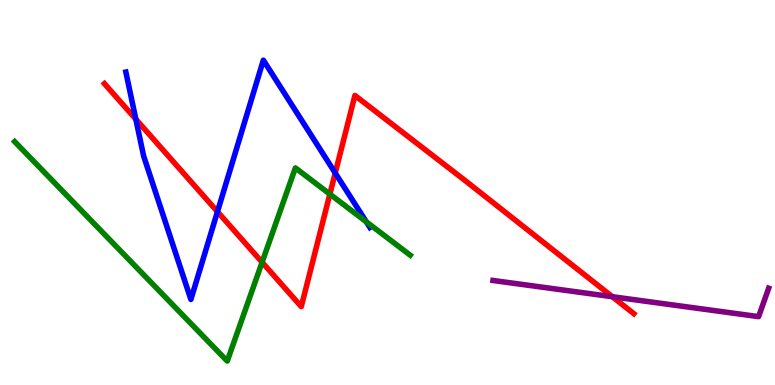[{'lines': ['blue', 'red'], 'intersections': [{'x': 1.75, 'y': 6.9}, {'x': 2.81, 'y': 4.5}, {'x': 4.33, 'y': 5.51}]}, {'lines': ['green', 'red'], 'intersections': [{'x': 3.38, 'y': 3.19}, {'x': 4.26, 'y': 4.96}]}, {'lines': ['purple', 'red'], 'intersections': [{'x': 7.9, 'y': 2.29}]}, {'lines': ['blue', 'green'], 'intersections': [{'x': 4.73, 'y': 4.24}]}, {'lines': ['blue', 'purple'], 'intersections': []}, {'lines': ['green', 'purple'], 'intersections': []}]